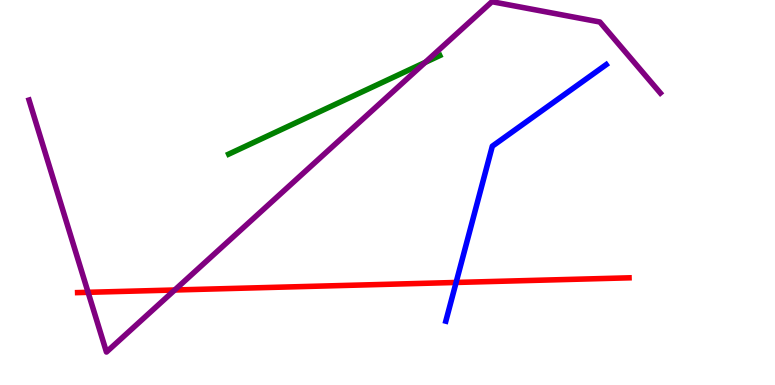[{'lines': ['blue', 'red'], 'intersections': [{'x': 5.89, 'y': 2.66}]}, {'lines': ['green', 'red'], 'intersections': []}, {'lines': ['purple', 'red'], 'intersections': [{'x': 1.14, 'y': 2.41}, {'x': 2.25, 'y': 2.47}]}, {'lines': ['blue', 'green'], 'intersections': []}, {'lines': ['blue', 'purple'], 'intersections': []}, {'lines': ['green', 'purple'], 'intersections': [{'x': 5.49, 'y': 8.38}]}]